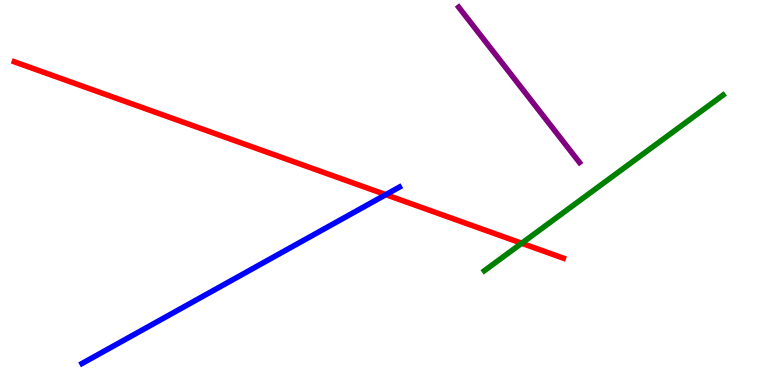[{'lines': ['blue', 'red'], 'intersections': [{'x': 4.98, 'y': 4.94}]}, {'lines': ['green', 'red'], 'intersections': [{'x': 6.73, 'y': 3.68}]}, {'lines': ['purple', 'red'], 'intersections': []}, {'lines': ['blue', 'green'], 'intersections': []}, {'lines': ['blue', 'purple'], 'intersections': []}, {'lines': ['green', 'purple'], 'intersections': []}]